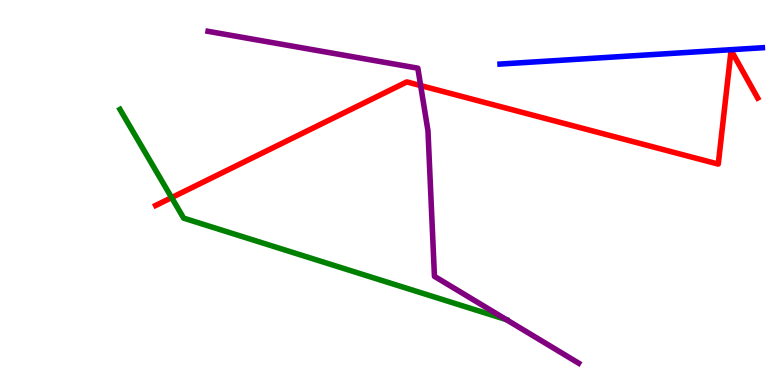[{'lines': ['blue', 'red'], 'intersections': []}, {'lines': ['green', 'red'], 'intersections': [{'x': 2.21, 'y': 4.87}]}, {'lines': ['purple', 'red'], 'intersections': [{'x': 5.43, 'y': 7.78}]}, {'lines': ['blue', 'green'], 'intersections': []}, {'lines': ['blue', 'purple'], 'intersections': []}, {'lines': ['green', 'purple'], 'intersections': [{'x': 6.53, 'y': 1.7}]}]